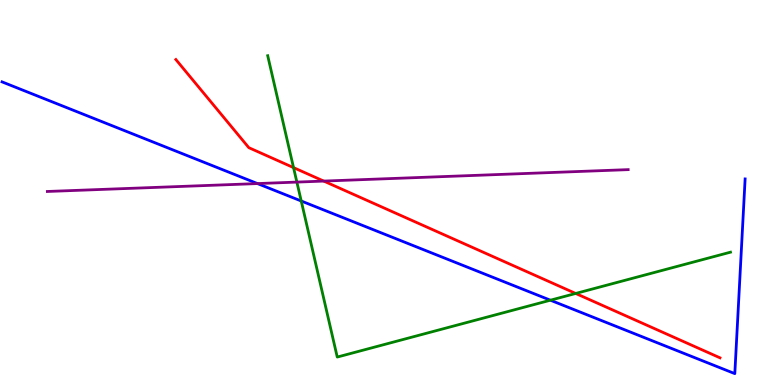[{'lines': ['blue', 'red'], 'intersections': []}, {'lines': ['green', 'red'], 'intersections': [{'x': 3.79, 'y': 5.65}, {'x': 7.43, 'y': 2.38}]}, {'lines': ['purple', 'red'], 'intersections': [{'x': 4.18, 'y': 5.3}]}, {'lines': ['blue', 'green'], 'intersections': [{'x': 3.89, 'y': 4.78}, {'x': 7.1, 'y': 2.2}]}, {'lines': ['blue', 'purple'], 'intersections': [{'x': 3.32, 'y': 5.23}]}, {'lines': ['green', 'purple'], 'intersections': [{'x': 3.83, 'y': 5.27}]}]